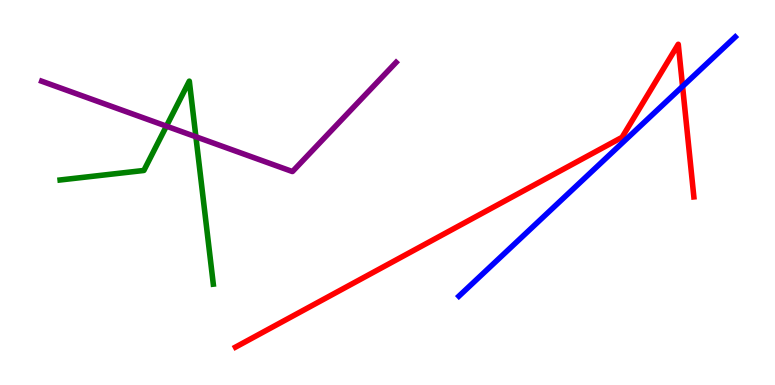[{'lines': ['blue', 'red'], 'intersections': [{'x': 8.81, 'y': 7.76}]}, {'lines': ['green', 'red'], 'intersections': []}, {'lines': ['purple', 'red'], 'intersections': []}, {'lines': ['blue', 'green'], 'intersections': []}, {'lines': ['blue', 'purple'], 'intersections': []}, {'lines': ['green', 'purple'], 'intersections': [{'x': 2.15, 'y': 6.72}, {'x': 2.53, 'y': 6.45}]}]